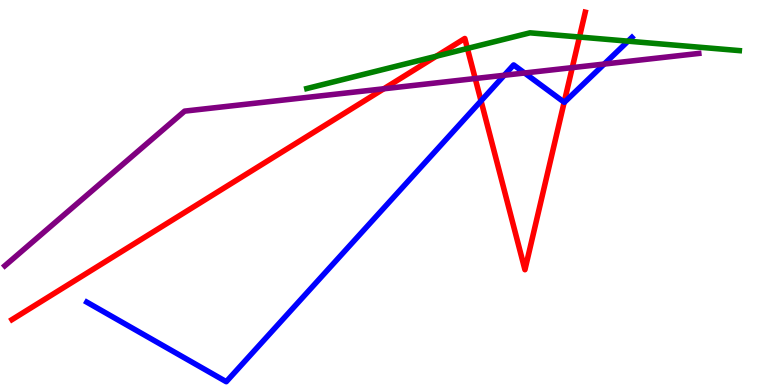[{'lines': ['blue', 'red'], 'intersections': [{'x': 6.21, 'y': 7.38}, {'x': 7.28, 'y': 7.35}]}, {'lines': ['green', 'red'], 'intersections': [{'x': 5.63, 'y': 8.54}, {'x': 6.03, 'y': 8.74}, {'x': 7.48, 'y': 9.04}]}, {'lines': ['purple', 'red'], 'intersections': [{'x': 4.95, 'y': 7.69}, {'x': 6.13, 'y': 7.96}, {'x': 7.38, 'y': 8.24}]}, {'lines': ['blue', 'green'], 'intersections': [{'x': 8.1, 'y': 8.93}]}, {'lines': ['blue', 'purple'], 'intersections': [{'x': 6.51, 'y': 8.05}, {'x': 6.77, 'y': 8.1}, {'x': 7.8, 'y': 8.34}]}, {'lines': ['green', 'purple'], 'intersections': []}]